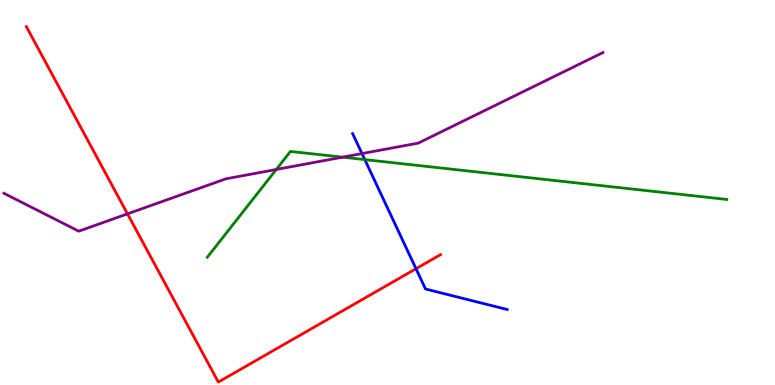[{'lines': ['blue', 'red'], 'intersections': [{'x': 5.37, 'y': 3.02}]}, {'lines': ['green', 'red'], 'intersections': []}, {'lines': ['purple', 'red'], 'intersections': [{'x': 1.64, 'y': 4.45}]}, {'lines': ['blue', 'green'], 'intersections': [{'x': 4.71, 'y': 5.85}]}, {'lines': ['blue', 'purple'], 'intersections': [{'x': 4.67, 'y': 6.01}]}, {'lines': ['green', 'purple'], 'intersections': [{'x': 3.56, 'y': 5.6}, {'x': 4.42, 'y': 5.92}]}]